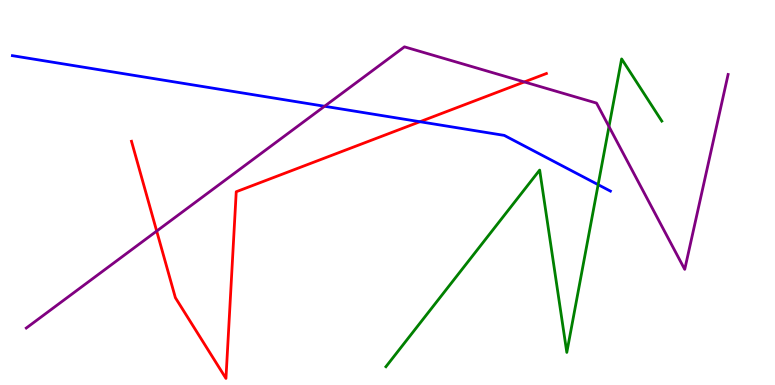[{'lines': ['blue', 'red'], 'intersections': [{'x': 5.42, 'y': 6.84}]}, {'lines': ['green', 'red'], 'intersections': []}, {'lines': ['purple', 'red'], 'intersections': [{'x': 2.02, 'y': 4.0}, {'x': 6.77, 'y': 7.87}]}, {'lines': ['blue', 'green'], 'intersections': [{'x': 7.72, 'y': 5.2}]}, {'lines': ['blue', 'purple'], 'intersections': [{'x': 4.19, 'y': 7.24}]}, {'lines': ['green', 'purple'], 'intersections': [{'x': 7.86, 'y': 6.71}]}]